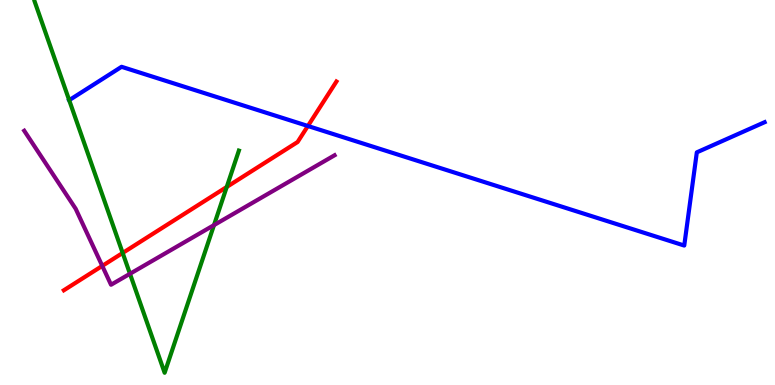[{'lines': ['blue', 'red'], 'intersections': [{'x': 3.97, 'y': 6.73}]}, {'lines': ['green', 'red'], 'intersections': [{'x': 1.58, 'y': 3.43}, {'x': 2.93, 'y': 5.14}]}, {'lines': ['purple', 'red'], 'intersections': [{'x': 1.32, 'y': 3.09}]}, {'lines': ['blue', 'green'], 'intersections': [{'x': 0.893, 'y': 7.4}]}, {'lines': ['blue', 'purple'], 'intersections': []}, {'lines': ['green', 'purple'], 'intersections': [{'x': 1.68, 'y': 2.89}, {'x': 2.76, 'y': 4.15}]}]